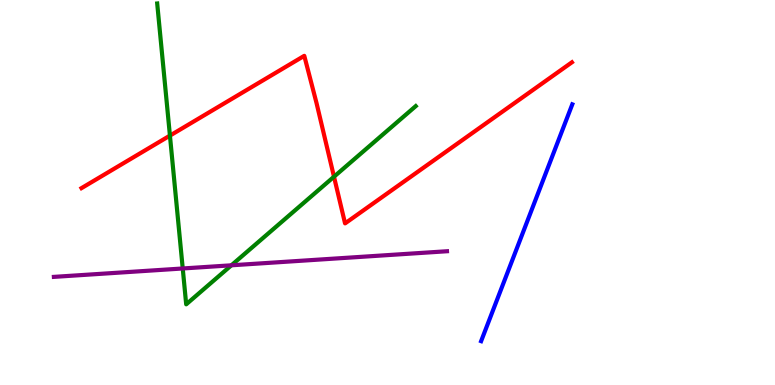[{'lines': ['blue', 'red'], 'intersections': []}, {'lines': ['green', 'red'], 'intersections': [{'x': 2.19, 'y': 6.48}, {'x': 4.31, 'y': 5.41}]}, {'lines': ['purple', 'red'], 'intersections': []}, {'lines': ['blue', 'green'], 'intersections': []}, {'lines': ['blue', 'purple'], 'intersections': []}, {'lines': ['green', 'purple'], 'intersections': [{'x': 2.36, 'y': 3.03}, {'x': 2.99, 'y': 3.11}]}]